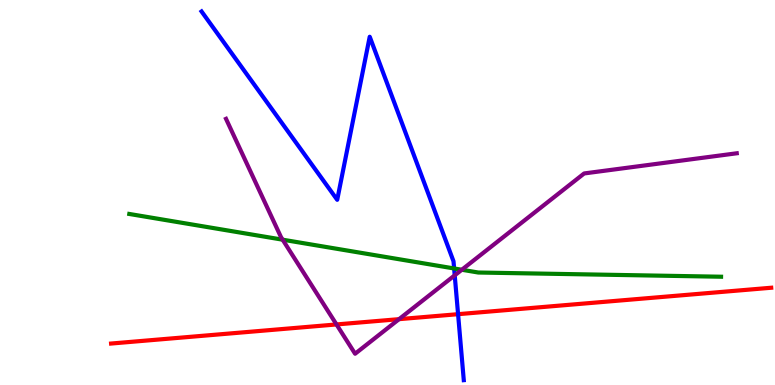[{'lines': ['blue', 'red'], 'intersections': [{'x': 5.91, 'y': 1.84}]}, {'lines': ['green', 'red'], 'intersections': []}, {'lines': ['purple', 'red'], 'intersections': [{'x': 4.34, 'y': 1.57}, {'x': 5.15, 'y': 1.71}]}, {'lines': ['blue', 'green'], 'intersections': [{'x': 5.86, 'y': 3.03}]}, {'lines': ['blue', 'purple'], 'intersections': [{'x': 5.87, 'y': 2.85}]}, {'lines': ['green', 'purple'], 'intersections': [{'x': 3.65, 'y': 3.77}, {'x': 5.96, 'y': 2.99}]}]